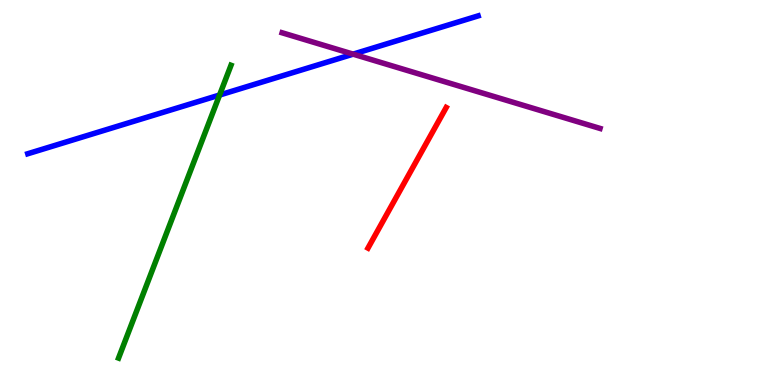[{'lines': ['blue', 'red'], 'intersections': []}, {'lines': ['green', 'red'], 'intersections': []}, {'lines': ['purple', 'red'], 'intersections': []}, {'lines': ['blue', 'green'], 'intersections': [{'x': 2.83, 'y': 7.53}]}, {'lines': ['blue', 'purple'], 'intersections': [{'x': 4.56, 'y': 8.59}]}, {'lines': ['green', 'purple'], 'intersections': []}]